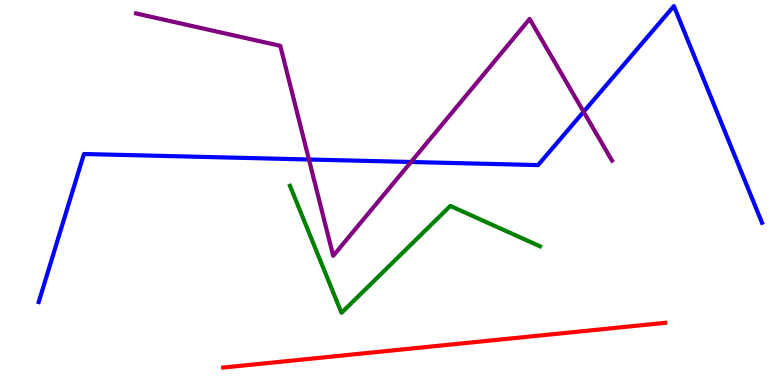[{'lines': ['blue', 'red'], 'intersections': []}, {'lines': ['green', 'red'], 'intersections': []}, {'lines': ['purple', 'red'], 'intersections': []}, {'lines': ['blue', 'green'], 'intersections': []}, {'lines': ['blue', 'purple'], 'intersections': [{'x': 3.99, 'y': 5.86}, {'x': 5.3, 'y': 5.79}, {'x': 7.53, 'y': 7.1}]}, {'lines': ['green', 'purple'], 'intersections': []}]